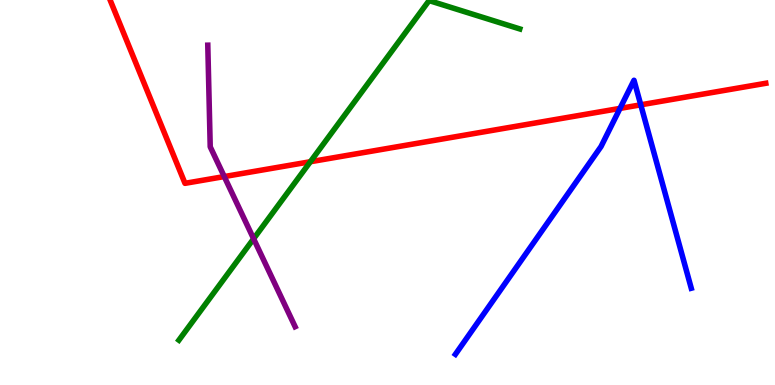[{'lines': ['blue', 'red'], 'intersections': [{'x': 8.0, 'y': 7.18}, {'x': 8.27, 'y': 7.28}]}, {'lines': ['green', 'red'], 'intersections': [{'x': 4.0, 'y': 5.8}]}, {'lines': ['purple', 'red'], 'intersections': [{'x': 2.89, 'y': 5.41}]}, {'lines': ['blue', 'green'], 'intersections': []}, {'lines': ['blue', 'purple'], 'intersections': []}, {'lines': ['green', 'purple'], 'intersections': [{'x': 3.27, 'y': 3.8}]}]